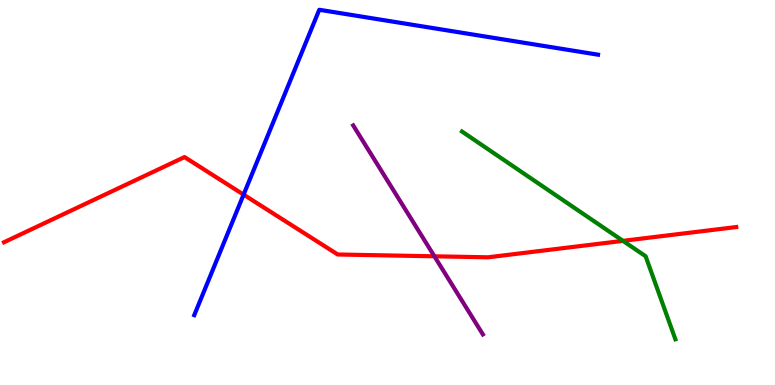[{'lines': ['blue', 'red'], 'intersections': [{'x': 3.14, 'y': 4.94}]}, {'lines': ['green', 'red'], 'intersections': [{'x': 8.04, 'y': 3.74}]}, {'lines': ['purple', 'red'], 'intersections': [{'x': 5.61, 'y': 3.34}]}, {'lines': ['blue', 'green'], 'intersections': []}, {'lines': ['blue', 'purple'], 'intersections': []}, {'lines': ['green', 'purple'], 'intersections': []}]